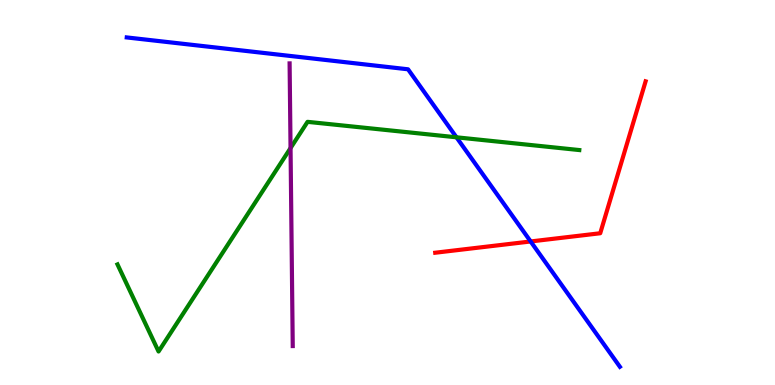[{'lines': ['blue', 'red'], 'intersections': [{'x': 6.85, 'y': 3.73}]}, {'lines': ['green', 'red'], 'intersections': []}, {'lines': ['purple', 'red'], 'intersections': []}, {'lines': ['blue', 'green'], 'intersections': [{'x': 5.89, 'y': 6.43}]}, {'lines': ['blue', 'purple'], 'intersections': []}, {'lines': ['green', 'purple'], 'intersections': [{'x': 3.75, 'y': 6.15}]}]